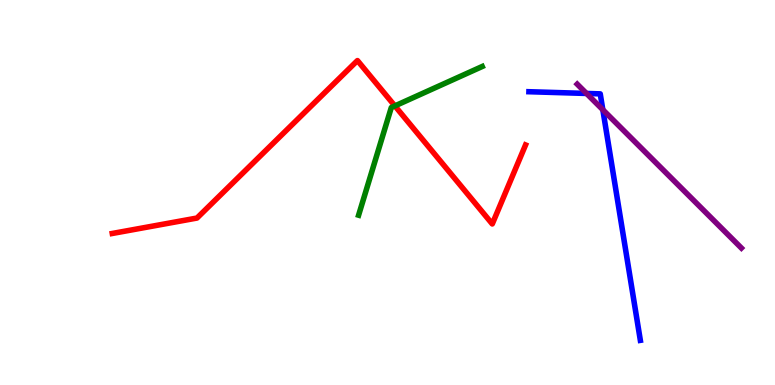[{'lines': ['blue', 'red'], 'intersections': []}, {'lines': ['green', 'red'], 'intersections': [{'x': 5.1, 'y': 7.25}]}, {'lines': ['purple', 'red'], 'intersections': []}, {'lines': ['blue', 'green'], 'intersections': []}, {'lines': ['blue', 'purple'], 'intersections': [{'x': 7.57, 'y': 7.57}, {'x': 7.78, 'y': 7.15}]}, {'lines': ['green', 'purple'], 'intersections': []}]